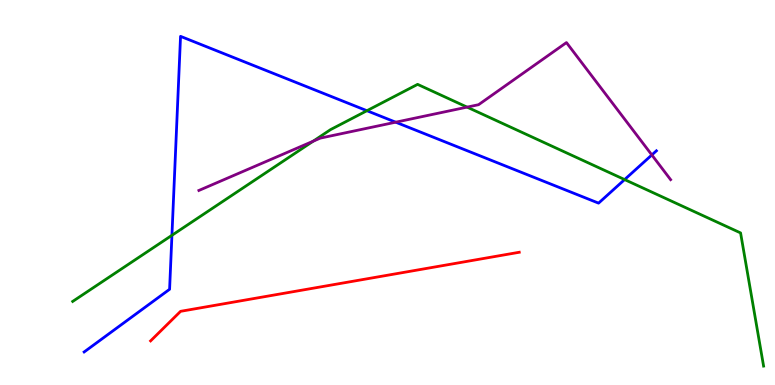[{'lines': ['blue', 'red'], 'intersections': []}, {'lines': ['green', 'red'], 'intersections': []}, {'lines': ['purple', 'red'], 'intersections': []}, {'lines': ['blue', 'green'], 'intersections': [{'x': 2.22, 'y': 3.89}, {'x': 4.73, 'y': 7.12}, {'x': 8.06, 'y': 5.34}]}, {'lines': ['blue', 'purple'], 'intersections': [{'x': 5.11, 'y': 6.83}, {'x': 8.41, 'y': 5.98}]}, {'lines': ['green', 'purple'], 'intersections': [{'x': 4.04, 'y': 6.33}, {'x': 6.03, 'y': 7.22}]}]